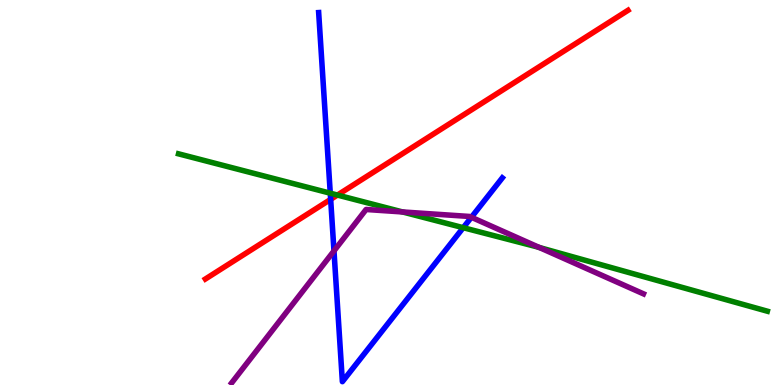[{'lines': ['blue', 'red'], 'intersections': [{'x': 4.27, 'y': 4.82}]}, {'lines': ['green', 'red'], 'intersections': [{'x': 4.35, 'y': 4.93}]}, {'lines': ['purple', 'red'], 'intersections': []}, {'lines': ['blue', 'green'], 'intersections': [{'x': 4.26, 'y': 4.98}, {'x': 5.98, 'y': 4.09}]}, {'lines': ['blue', 'purple'], 'intersections': [{'x': 4.31, 'y': 3.48}, {'x': 6.08, 'y': 4.36}]}, {'lines': ['green', 'purple'], 'intersections': [{'x': 5.19, 'y': 4.5}, {'x': 6.96, 'y': 3.57}]}]